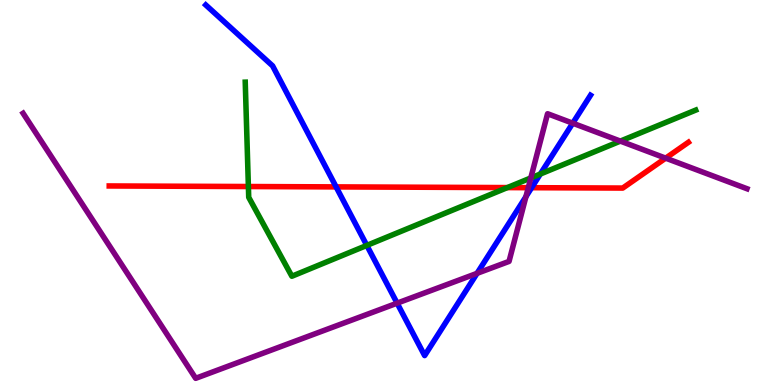[{'lines': ['blue', 'red'], 'intersections': [{'x': 4.34, 'y': 5.15}, {'x': 6.86, 'y': 5.12}]}, {'lines': ['green', 'red'], 'intersections': [{'x': 3.21, 'y': 5.16}, {'x': 6.55, 'y': 5.13}]}, {'lines': ['purple', 'red'], 'intersections': [{'x': 6.82, 'y': 5.13}, {'x': 8.59, 'y': 5.89}]}, {'lines': ['blue', 'green'], 'intersections': [{'x': 4.73, 'y': 3.63}, {'x': 6.97, 'y': 5.48}]}, {'lines': ['blue', 'purple'], 'intersections': [{'x': 5.12, 'y': 2.13}, {'x': 6.16, 'y': 2.9}, {'x': 6.79, 'y': 4.89}, {'x': 7.39, 'y': 6.8}]}, {'lines': ['green', 'purple'], 'intersections': [{'x': 6.85, 'y': 5.38}, {'x': 8.0, 'y': 6.33}]}]